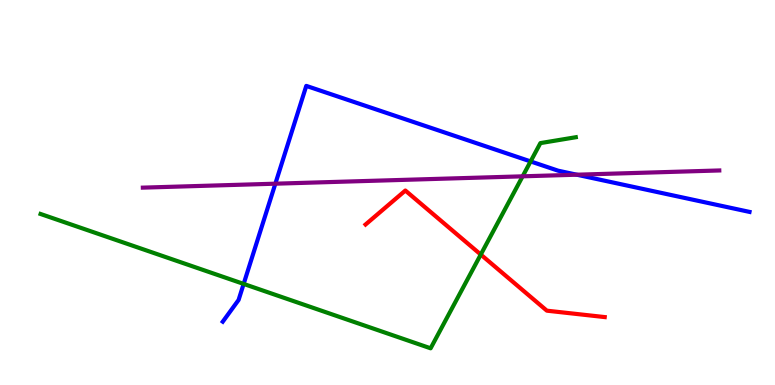[{'lines': ['blue', 'red'], 'intersections': []}, {'lines': ['green', 'red'], 'intersections': [{'x': 6.2, 'y': 3.39}]}, {'lines': ['purple', 'red'], 'intersections': []}, {'lines': ['blue', 'green'], 'intersections': [{'x': 3.14, 'y': 2.63}, {'x': 6.85, 'y': 5.81}]}, {'lines': ['blue', 'purple'], 'intersections': [{'x': 3.55, 'y': 5.23}, {'x': 7.44, 'y': 5.46}]}, {'lines': ['green', 'purple'], 'intersections': [{'x': 6.74, 'y': 5.42}]}]